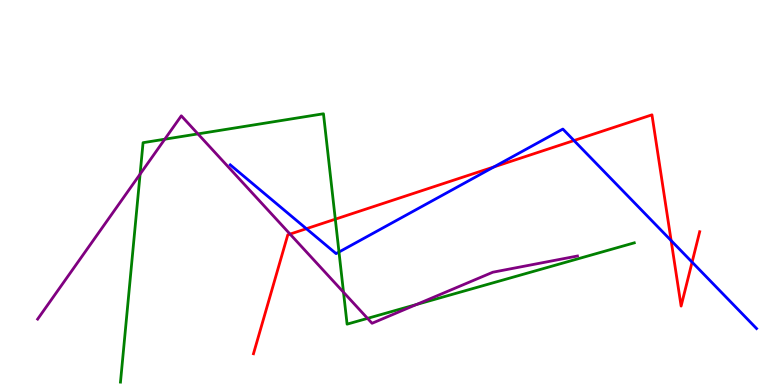[{'lines': ['blue', 'red'], 'intersections': [{'x': 3.95, 'y': 4.06}, {'x': 6.37, 'y': 5.66}, {'x': 7.41, 'y': 6.35}, {'x': 8.66, 'y': 3.75}, {'x': 8.93, 'y': 3.19}]}, {'lines': ['green', 'red'], 'intersections': [{'x': 4.33, 'y': 4.31}]}, {'lines': ['purple', 'red'], 'intersections': [{'x': 3.74, 'y': 3.92}]}, {'lines': ['blue', 'green'], 'intersections': [{'x': 4.37, 'y': 3.45}]}, {'lines': ['blue', 'purple'], 'intersections': []}, {'lines': ['green', 'purple'], 'intersections': [{'x': 1.81, 'y': 5.48}, {'x': 2.13, 'y': 6.38}, {'x': 2.55, 'y': 6.52}, {'x': 4.43, 'y': 2.41}, {'x': 4.74, 'y': 1.73}, {'x': 5.37, 'y': 2.09}]}]